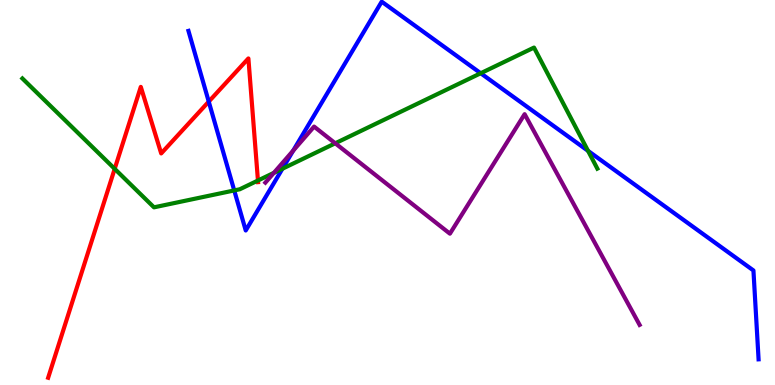[{'lines': ['blue', 'red'], 'intersections': [{'x': 2.69, 'y': 7.36}]}, {'lines': ['green', 'red'], 'intersections': [{'x': 1.48, 'y': 5.61}, {'x': 3.33, 'y': 5.31}]}, {'lines': ['purple', 'red'], 'intersections': []}, {'lines': ['blue', 'green'], 'intersections': [{'x': 3.02, 'y': 5.05}, {'x': 3.64, 'y': 5.62}, {'x': 6.2, 'y': 8.1}, {'x': 7.59, 'y': 6.08}]}, {'lines': ['blue', 'purple'], 'intersections': [{'x': 3.78, 'y': 6.09}]}, {'lines': ['green', 'purple'], 'intersections': [{'x': 3.53, 'y': 5.51}, {'x': 4.33, 'y': 6.28}]}]